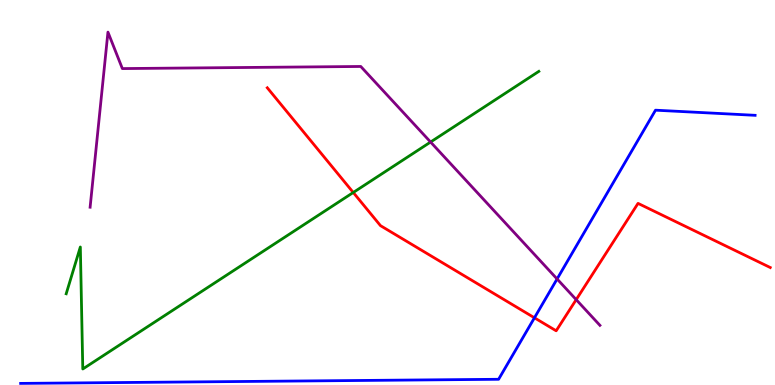[{'lines': ['blue', 'red'], 'intersections': [{'x': 6.9, 'y': 1.75}]}, {'lines': ['green', 'red'], 'intersections': [{'x': 4.56, 'y': 5.0}]}, {'lines': ['purple', 'red'], 'intersections': [{'x': 7.43, 'y': 2.22}]}, {'lines': ['blue', 'green'], 'intersections': []}, {'lines': ['blue', 'purple'], 'intersections': [{'x': 7.19, 'y': 2.75}]}, {'lines': ['green', 'purple'], 'intersections': [{'x': 5.56, 'y': 6.31}]}]